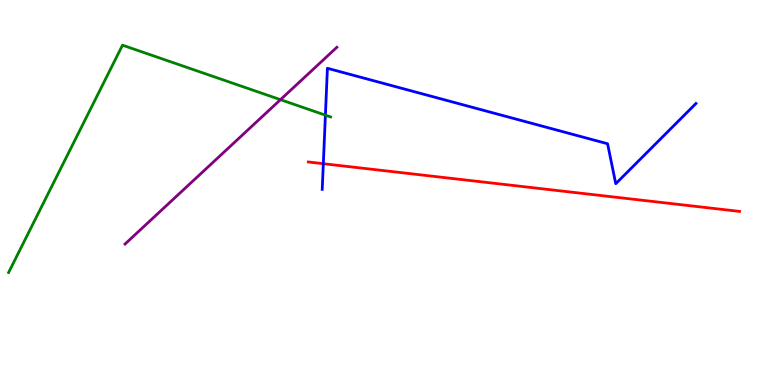[{'lines': ['blue', 'red'], 'intersections': [{'x': 4.17, 'y': 5.75}]}, {'lines': ['green', 'red'], 'intersections': []}, {'lines': ['purple', 'red'], 'intersections': []}, {'lines': ['blue', 'green'], 'intersections': [{'x': 4.2, 'y': 7.01}]}, {'lines': ['blue', 'purple'], 'intersections': []}, {'lines': ['green', 'purple'], 'intersections': [{'x': 3.62, 'y': 7.41}]}]